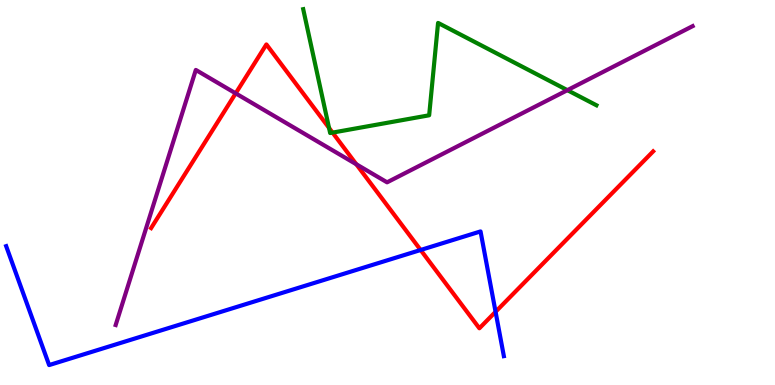[{'lines': ['blue', 'red'], 'intersections': [{'x': 5.43, 'y': 3.51}, {'x': 6.39, 'y': 1.9}]}, {'lines': ['green', 'red'], 'intersections': [{'x': 4.25, 'y': 6.68}, {'x': 4.29, 'y': 6.56}]}, {'lines': ['purple', 'red'], 'intersections': [{'x': 3.04, 'y': 7.58}, {'x': 4.6, 'y': 5.73}]}, {'lines': ['blue', 'green'], 'intersections': []}, {'lines': ['blue', 'purple'], 'intersections': []}, {'lines': ['green', 'purple'], 'intersections': [{'x': 7.32, 'y': 7.66}]}]